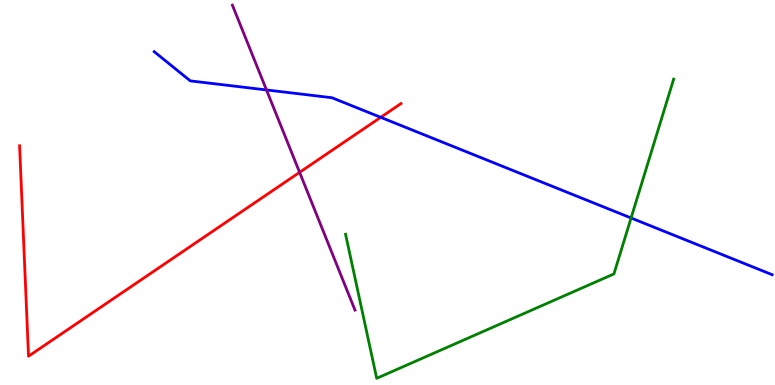[{'lines': ['blue', 'red'], 'intersections': [{'x': 4.91, 'y': 6.95}]}, {'lines': ['green', 'red'], 'intersections': []}, {'lines': ['purple', 'red'], 'intersections': [{'x': 3.87, 'y': 5.52}]}, {'lines': ['blue', 'green'], 'intersections': [{'x': 8.14, 'y': 4.34}]}, {'lines': ['blue', 'purple'], 'intersections': [{'x': 3.44, 'y': 7.66}]}, {'lines': ['green', 'purple'], 'intersections': []}]